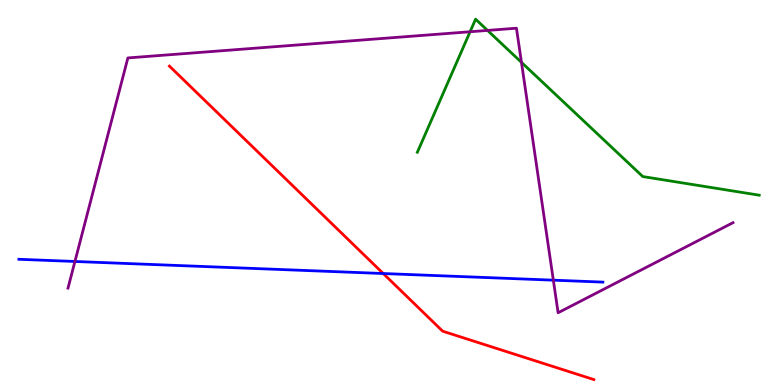[{'lines': ['blue', 'red'], 'intersections': [{'x': 4.94, 'y': 2.9}]}, {'lines': ['green', 'red'], 'intersections': []}, {'lines': ['purple', 'red'], 'intersections': []}, {'lines': ['blue', 'green'], 'intersections': []}, {'lines': ['blue', 'purple'], 'intersections': [{'x': 0.967, 'y': 3.21}, {'x': 7.14, 'y': 2.72}]}, {'lines': ['green', 'purple'], 'intersections': [{'x': 6.07, 'y': 9.18}, {'x': 6.29, 'y': 9.21}, {'x': 6.73, 'y': 8.38}]}]